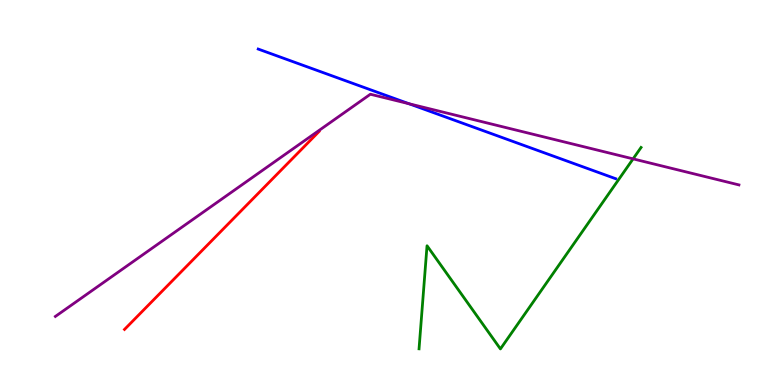[{'lines': ['blue', 'red'], 'intersections': []}, {'lines': ['green', 'red'], 'intersections': []}, {'lines': ['purple', 'red'], 'intersections': []}, {'lines': ['blue', 'green'], 'intersections': []}, {'lines': ['blue', 'purple'], 'intersections': [{'x': 5.28, 'y': 7.31}]}, {'lines': ['green', 'purple'], 'intersections': [{'x': 8.17, 'y': 5.87}]}]